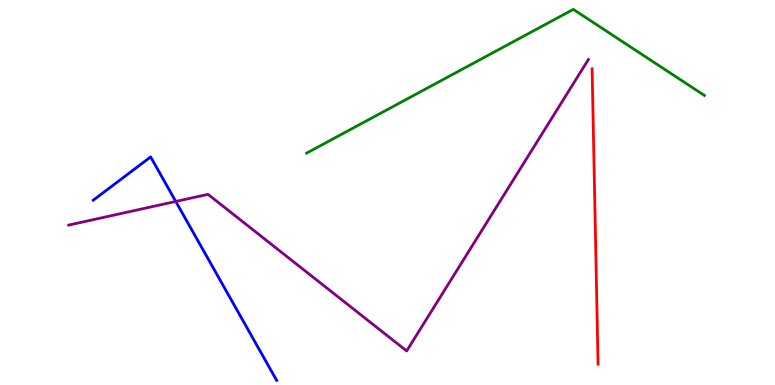[{'lines': ['blue', 'red'], 'intersections': []}, {'lines': ['green', 'red'], 'intersections': []}, {'lines': ['purple', 'red'], 'intersections': []}, {'lines': ['blue', 'green'], 'intersections': []}, {'lines': ['blue', 'purple'], 'intersections': [{'x': 2.27, 'y': 4.77}]}, {'lines': ['green', 'purple'], 'intersections': []}]